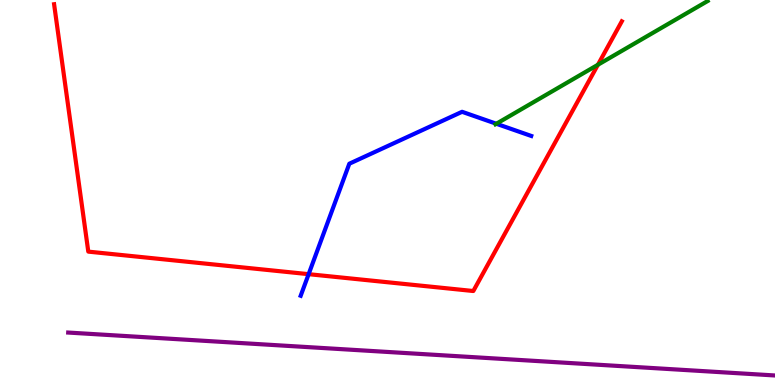[{'lines': ['blue', 'red'], 'intersections': [{'x': 3.98, 'y': 2.88}]}, {'lines': ['green', 'red'], 'intersections': [{'x': 7.71, 'y': 8.32}]}, {'lines': ['purple', 'red'], 'intersections': []}, {'lines': ['blue', 'green'], 'intersections': [{'x': 6.4, 'y': 6.79}]}, {'lines': ['blue', 'purple'], 'intersections': []}, {'lines': ['green', 'purple'], 'intersections': []}]